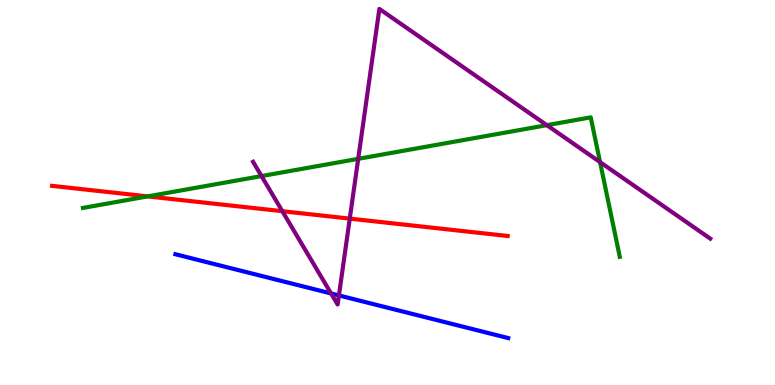[{'lines': ['blue', 'red'], 'intersections': []}, {'lines': ['green', 'red'], 'intersections': [{'x': 1.91, 'y': 4.9}]}, {'lines': ['purple', 'red'], 'intersections': [{'x': 3.64, 'y': 4.51}, {'x': 4.51, 'y': 4.32}]}, {'lines': ['blue', 'green'], 'intersections': []}, {'lines': ['blue', 'purple'], 'intersections': [{'x': 4.27, 'y': 2.38}, {'x': 4.37, 'y': 2.33}]}, {'lines': ['green', 'purple'], 'intersections': [{'x': 3.37, 'y': 5.43}, {'x': 4.62, 'y': 5.87}, {'x': 7.06, 'y': 6.75}, {'x': 7.74, 'y': 5.79}]}]